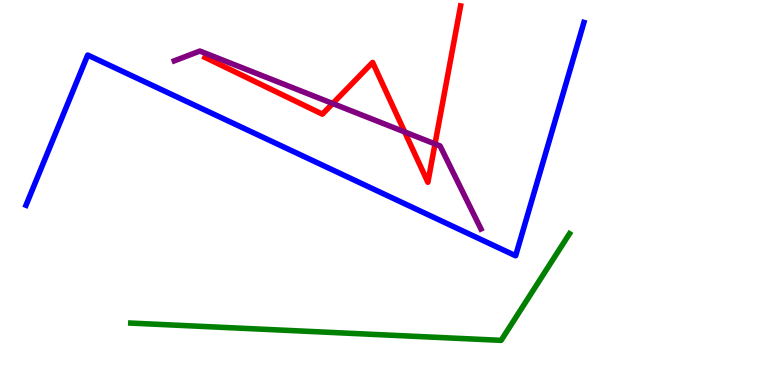[{'lines': ['blue', 'red'], 'intersections': []}, {'lines': ['green', 'red'], 'intersections': []}, {'lines': ['purple', 'red'], 'intersections': [{'x': 4.29, 'y': 7.31}, {'x': 5.22, 'y': 6.57}, {'x': 5.61, 'y': 6.26}]}, {'lines': ['blue', 'green'], 'intersections': []}, {'lines': ['blue', 'purple'], 'intersections': []}, {'lines': ['green', 'purple'], 'intersections': []}]